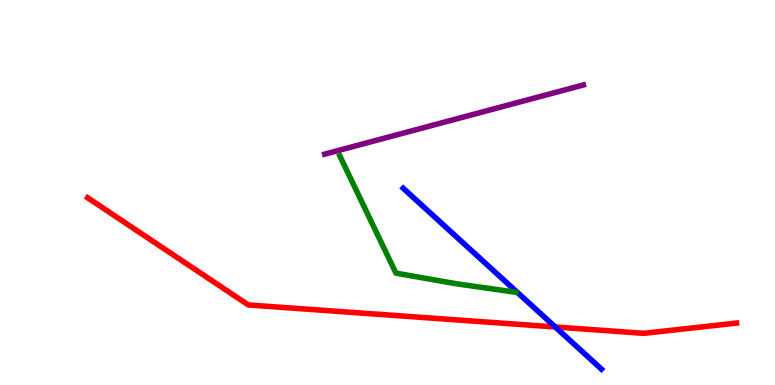[{'lines': ['blue', 'red'], 'intersections': [{'x': 7.16, 'y': 1.51}]}, {'lines': ['green', 'red'], 'intersections': []}, {'lines': ['purple', 'red'], 'intersections': []}, {'lines': ['blue', 'green'], 'intersections': []}, {'lines': ['blue', 'purple'], 'intersections': []}, {'lines': ['green', 'purple'], 'intersections': []}]